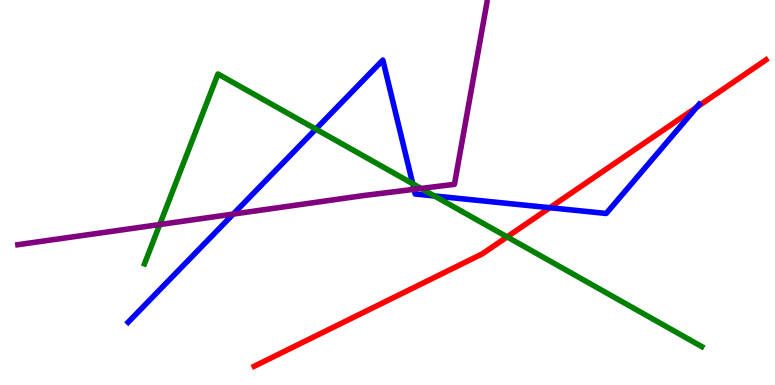[{'lines': ['blue', 'red'], 'intersections': [{'x': 7.09, 'y': 4.6}, {'x': 8.99, 'y': 7.21}]}, {'lines': ['green', 'red'], 'intersections': [{'x': 6.54, 'y': 3.85}]}, {'lines': ['purple', 'red'], 'intersections': []}, {'lines': ['blue', 'green'], 'intersections': [{'x': 4.07, 'y': 6.65}, {'x': 5.33, 'y': 5.23}, {'x': 5.61, 'y': 4.91}]}, {'lines': ['blue', 'purple'], 'intersections': [{'x': 3.01, 'y': 4.44}, {'x': 5.34, 'y': 5.08}]}, {'lines': ['green', 'purple'], 'intersections': [{'x': 2.06, 'y': 4.17}, {'x': 5.43, 'y': 5.11}]}]